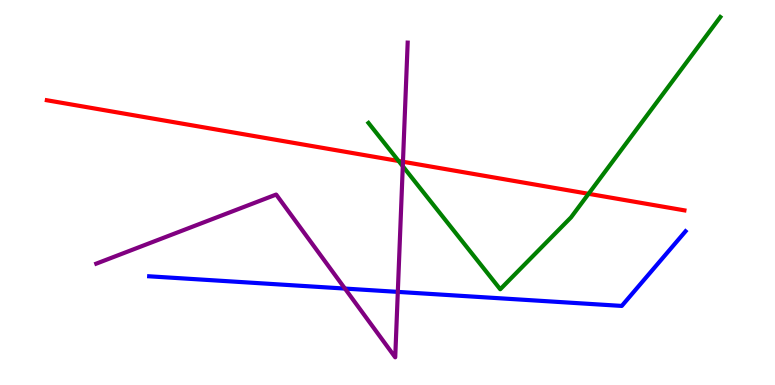[{'lines': ['blue', 'red'], 'intersections': []}, {'lines': ['green', 'red'], 'intersections': [{'x': 5.14, 'y': 5.82}, {'x': 7.59, 'y': 4.97}]}, {'lines': ['purple', 'red'], 'intersections': [{'x': 5.2, 'y': 5.8}]}, {'lines': ['blue', 'green'], 'intersections': []}, {'lines': ['blue', 'purple'], 'intersections': [{'x': 4.45, 'y': 2.5}, {'x': 5.13, 'y': 2.42}]}, {'lines': ['green', 'purple'], 'intersections': [{'x': 5.2, 'y': 5.68}]}]